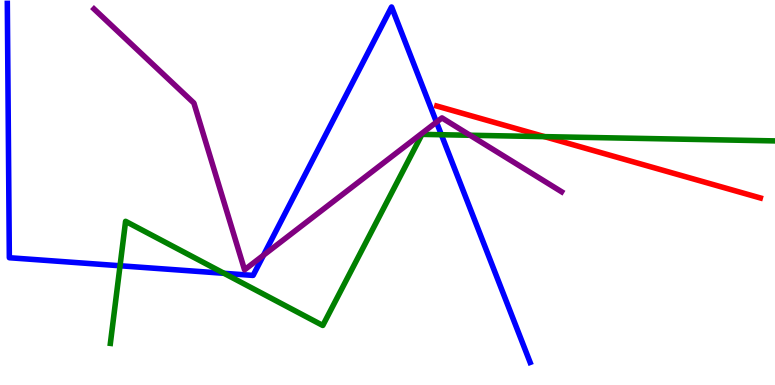[{'lines': ['blue', 'red'], 'intersections': []}, {'lines': ['green', 'red'], 'intersections': [{'x': 7.03, 'y': 6.45}]}, {'lines': ['purple', 'red'], 'intersections': []}, {'lines': ['blue', 'green'], 'intersections': [{'x': 1.55, 'y': 3.1}, {'x': 2.89, 'y': 2.9}, {'x': 5.7, 'y': 6.5}]}, {'lines': ['blue', 'purple'], 'intersections': [{'x': 3.4, 'y': 3.37}, {'x': 5.63, 'y': 6.83}]}, {'lines': ['green', 'purple'], 'intersections': [{'x': 6.07, 'y': 6.49}]}]